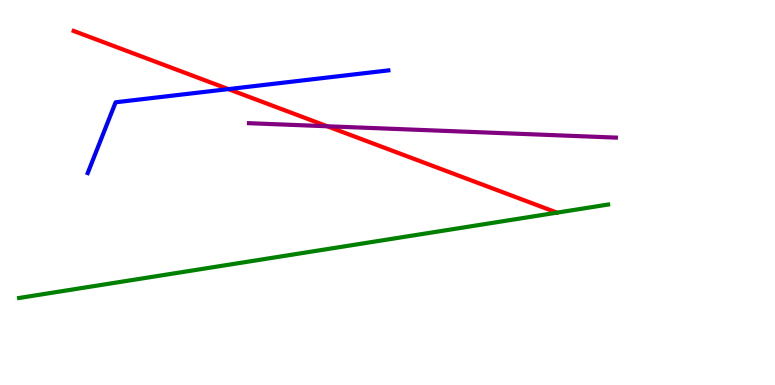[{'lines': ['blue', 'red'], 'intersections': [{'x': 2.95, 'y': 7.69}]}, {'lines': ['green', 'red'], 'intersections': []}, {'lines': ['purple', 'red'], 'intersections': [{'x': 4.22, 'y': 6.72}]}, {'lines': ['blue', 'green'], 'intersections': []}, {'lines': ['blue', 'purple'], 'intersections': []}, {'lines': ['green', 'purple'], 'intersections': []}]